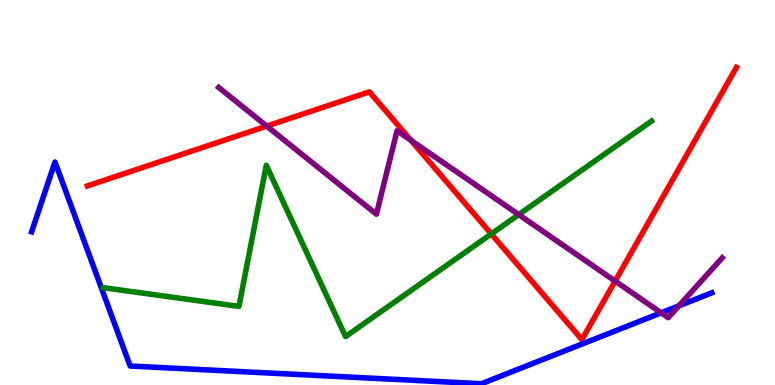[{'lines': ['blue', 'red'], 'intersections': []}, {'lines': ['green', 'red'], 'intersections': [{'x': 6.34, 'y': 3.92}]}, {'lines': ['purple', 'red'], 'intersections': [{'x': 3.44, 'y': 6.72}, {'x': 5.3, 'y': 6.35}, {'x': 7.94, 'y': 2.7}]}, {'lines': ['blue', 'green'], 'intersections': []}, {'lines': ['blue', 'purple'], 'intersections': [{'x': 8.53, 'y': 1.87}, {'x': 8.76, 'y': 2.06}]}, {'lines': ['green', 'purple'], 'intersections': [{'x': 6.69, 'y': 4.43}]}]